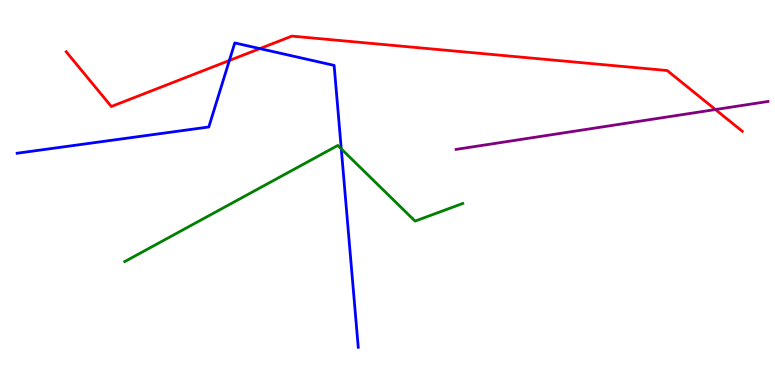[{'lines': ['blue', 'red'], 'intersections': [{'x': 2.96, 'y': 8.43}, {'x': 3.35, 'y': 8.74}]}, {'lines': ['green', 'red'], 'intersections': []}, {'lines': ['purple', 'red'], 'intersections': [{'x': 9.23, 'y': 7.15}]}, {'lines': ['blue', 'green'], 'intersections': [{'x': 4.4, 'y': 6.13}]}, {'lines': ['blue', 'purple'], 'intersections': []}, {'lines': ['green', 'purple'], 'intersections': []}]